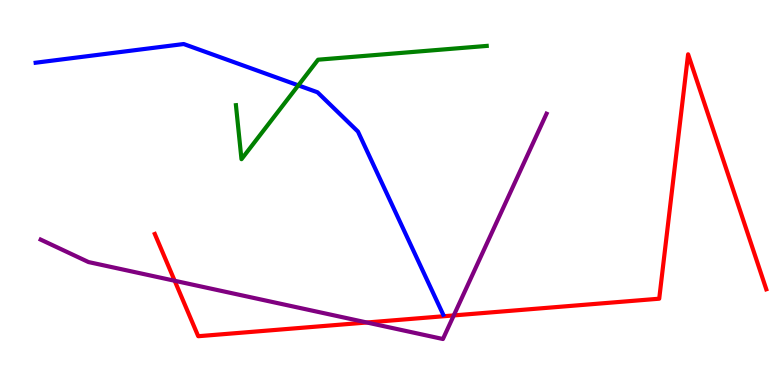[{'lines': ['blue', 'red'], 'intersections': []}, {'lines': ['green', 'red'], 'intersections': []}, {'lines': ['purple', 'red'], 'intersections': [{'x': 2.25, 'y': 2.71}, {'x': 4.73, 'y': 1.62}, {'x': 5.86, 'y': 1.81}]}, {'lines': ['blue', 'green'], 'intersections': [{'x': 3.85, 'y': 7.78}]}, {'lines': ['blue', 'purple'], 'intersections': []}, {'lines': ['green', 'purple'], 'intersections': []}]